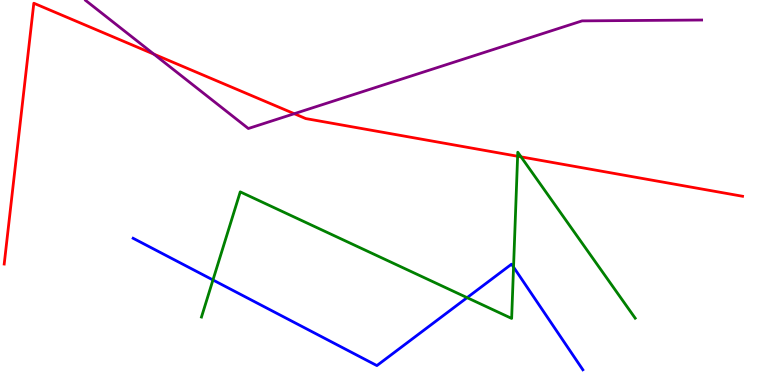[{'lines': ['blue', 'red'], 'intersections': []}, {'lines': ['green', 'red'], 'intersections': [{'x': 6.68, 'y': 5.94}, {'x': 6.72, 'y': 5.93}]}, {'lines': ['purple', 'red'], 'intersections': [{'x': 1.99, 'y': 8.59}, {'x': 3.8, 'y': 7.05}]}, {'lines': ['blue', 'green'], 'intersections': [{'x': 2.75, 'y': 2.73}, {'x': 6.03, 'y': 2.27}, {'x': 6.63, 'y': 3.06}]}, {'lines': ['blue', 'purple'], 'intersections': []}, {'lines': ['green', 'purple'], 'intersections': []}]